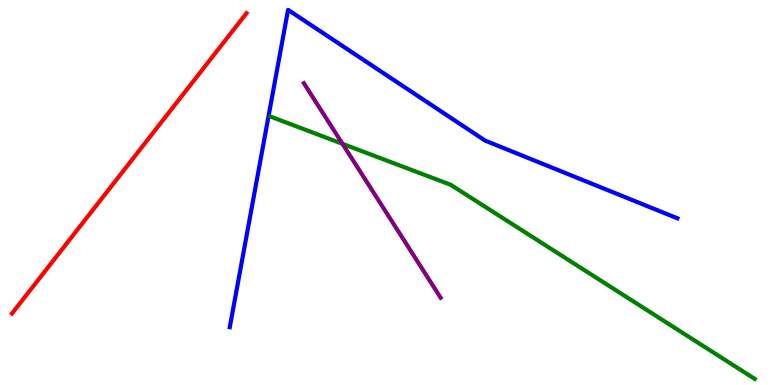[{'lines': ['blue', 'red'], 'intersections': []}, {'lines': ['green', 'red'], 'intersections': []}, {'lines': ['purple', 'red'], 'intersections': []}, {'lines': ['blue', 'green'], 'intersections': []}, {'lines': ['blue', 'purple'], 'intersections': []}, {'lines': ['green', 'purple'], 'intersections': [{'x': 4.42, 'y': 6.26}]}]